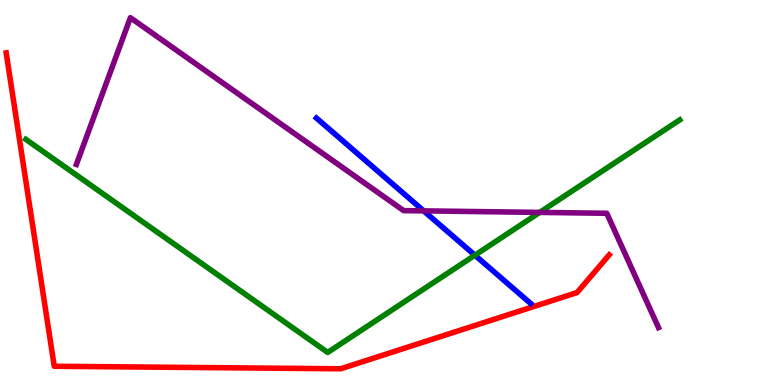[{'lines': ['blue', 'red'], 'intersections': []}, {'lines': ['green', 'red'], 'intersections': []}, {'lines': ['purple', 'red'], 'intersections': []}, {'lines': ['blue', 'green'], 'intersections': [{'x': 6.13, 'y': 3.37}]}, {'lines': ['blue', 'purple'], 'intersections': [{'x': 5.47, 'y': 4.52}]}, {'lines': ['green', 'purple'], 'intersections': [{'x': 6.96, 'y': 4.48}]}]